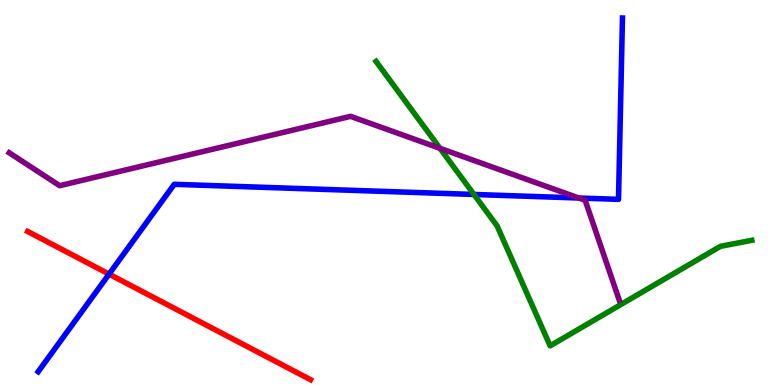[{'lines': ['blue', 'red'], 'intersections': [{'x': 1.41, 'y': 2.88}]}, {'lines': ['green', 'red'], 'intersections': []}, {'lines': ['purple', 'red'], 'intersections': []}, {'lines': ['blue', 'green'], 'intersections': [{'x': 6.12, 'y': 4.95}]}, {'lines': ['blue', 'purple'], 'intersections': [{'x': 7.47, 'y': 4.86}]}, {'lines': ['green', 'purple'], 'intersections': [{'x': 5.68, 'y': 6.15}]}]